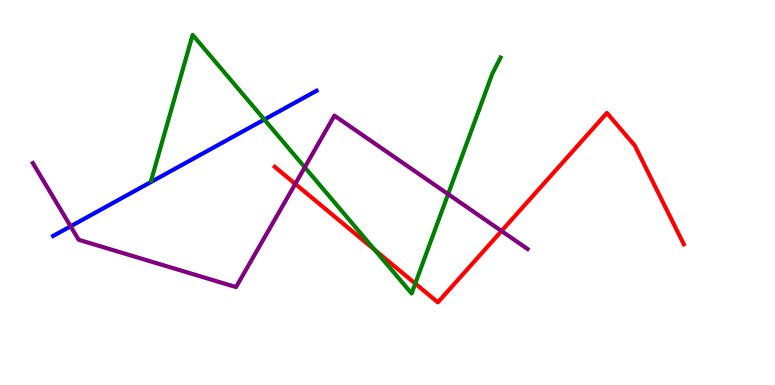[{'lines': ['blue', 'red'], 'intersections': []}, {'lines': ['green', 'red'], 'intersections': [{'x': 4.84, 'y': 3.51}, {'x': 5.36, 'y': 2.63}]}, {'lines': ['purple', 'red'], 'intersections': [{'x': 3.81, 'y': 5.22}, {'x': 6.47, 'y': 4.0}]}, {'lines': ['blue', 'green'], 'intersections': [{'x': 3.41, 'y': 6.89}]}, {'lines': ['blue', 'purple'], 'intersections': [{'x': 0.911, 'y': 4.12}]}, {'lines': ['green', 'purple'], 'intersections': [{'x': 3.93, 'y': 5.65}, {'x': 5.78, 'y': 4.96}]}]